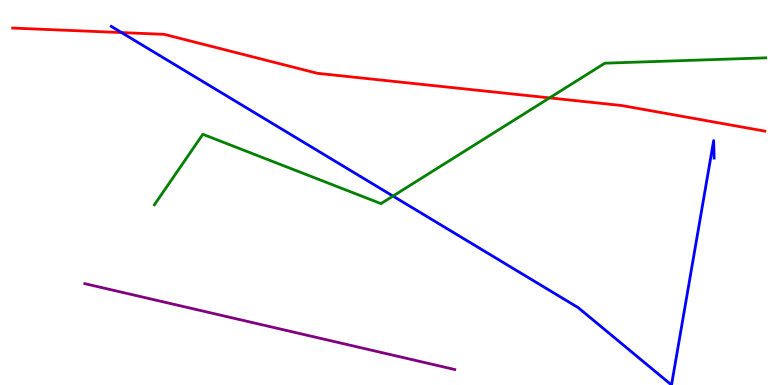[{'lines': ['blue', 'red'], 'intersections': [{'x': 1.57, 'y': 9.15}]}, {'lines': ['green', 'red'], 'intersections': [{'x': 7.09, 'y': 7.46}]}, {'lines': ['purple', 'red'], 'intersections': []}, {'lines': ['blue', 'green'], 'intersections': [{'x': 5.07, 'y': 4.91}]}, {'lines': ['blue', 'purple'], 'intersections': []}, {'lines': ['green', 'purple'], 'intersections': []}]